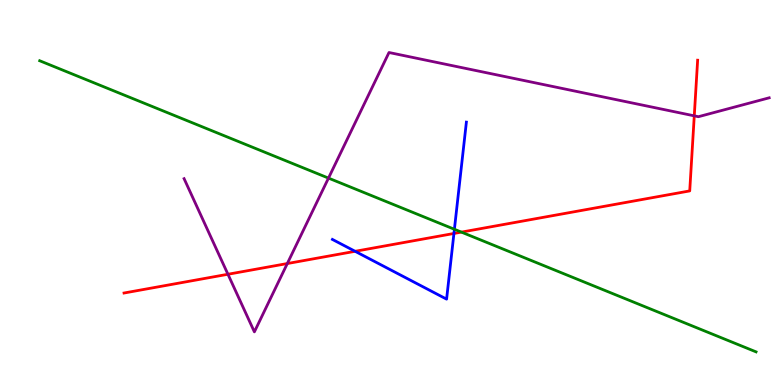[{'lines': ['blue', 'red'], 'intersections': [{'x': 4.58, 'y': 3.47}, {'x': 5.86, 'y': 3.94}]}, {'lines': ['green', 'red'], 'intersections': [{'x': 5.95, 'y': 3.97}]}, {'lines': ['purple', 'red'], 'intersections': [{'x': 2.94, 'y': 2.88}, {'x': 3.71, 'y': 3.15}, {'x': 8.96, 'y': 6.99}]}, {'lines': ['blue', 'green'], 'intersections': [{'x': 5.86, 'y': 4.04}]}, {'lines': ['blue', 'purple'], 'intersections': []}, {'lines': ['green', 'purple'], 'intersections': [{'x': 4.24, 'y': 5.37}]}]